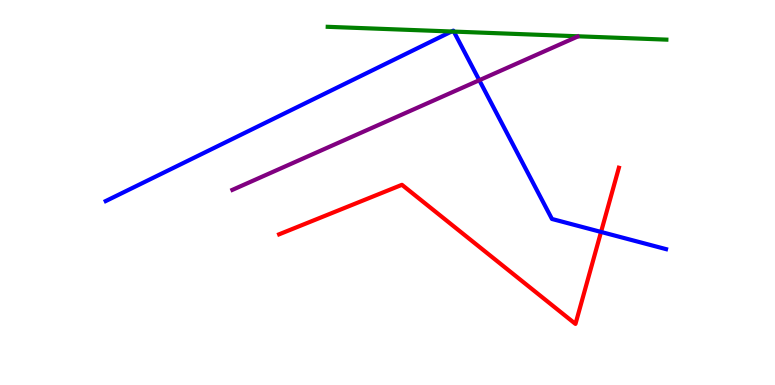[{'lines': ['blue', 'red'], 'intersections': [{'x': 7.76, 'y': 3.98}]}, {'lines': ['green', 'red'], 'intersections': []}, {'lines': ['purple', 'red'], 'intersections': []}, {'lines': ['blue', 'green'], 'intersections': [{'x': 5.83, 'y': 9.18}, {'x': 5.86, 'y': 9.18}]}, {'lines': ['blue', 'purple'], 'intersections': [{'x': 6.18, 'y': 7.92}]}, {'lines': ['green', 'purple'], 'intersections': []}]